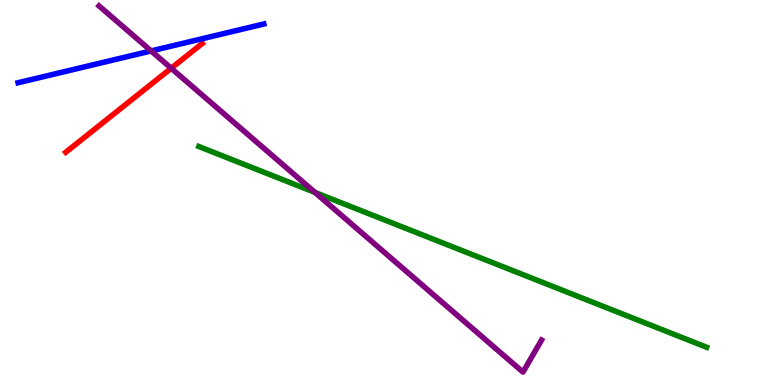[{'lines': ['blue', 'red'], 'intersections': []}, {'lines': ['green', 'red'], 'intersections': []}, {'lines': ['purple', 'red'], 'intersections': [{'x': 2.21, 'y': 8.23}]}, {'lines': ['blue', 'green'], 'intersections': []}, {'lines': ['blue', 'purple'], 'intersections': [{'x': 1.95, 'y': 8.68}]}, {'lines': ['green', 'purple'], 'intersections': [{'x': 4.06, 'y': 5.0}]}]